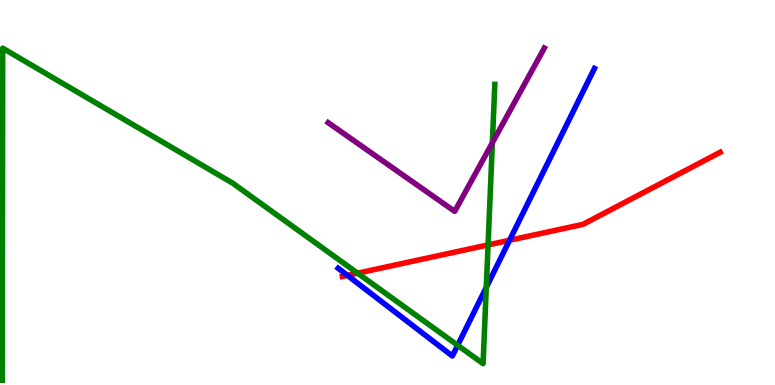[{'lines': ['blue', 'red'], 'intersections': [{'x': 4.48, 'y': 2.85}, {'x': 6.57, 'y': 3.76}]}, {'lines': ['green', 'red'], 'intersections': [{'x': 4.61, 'y': 2.9}, {'x': 6.3, 'y': 3.64}]}, {'lines': ['purple', 'red'], 'intersections': []}, {'lines': ['blue', 'green'], 'intersections': [{'x': 5.91, 'y': 1.03}, {'x': 6.27, 'y': 2.54}]}, {'lines': ['blue', 'purple'], 'intersections': []}, {'lines': ['green', 'purple'], 'intersections': [{'x': 6.35, 'y': 6.29}]}]